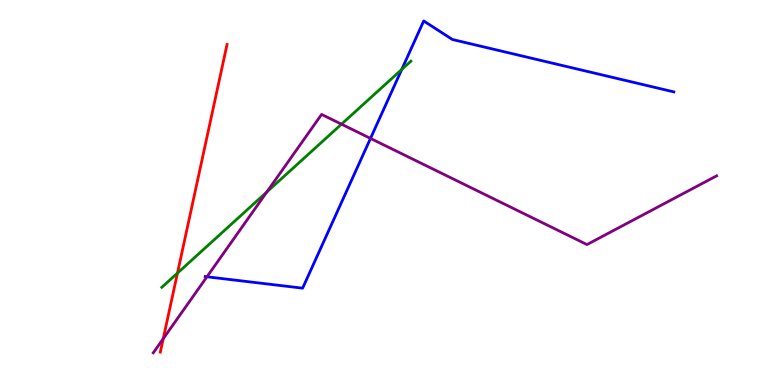[{'lines': ['blue', 'red'], 'intersections': []}, {'lines': ['green', 'red'], 'intersections': [{'x': 2.29, 'y': 2.91}]}, {'lines': ['purple', 'red'], 'intersections': [{'x': 2.11, 'y': 1.2}]}, {'lines': ['blue', 'green'], 'intersections': [{'x': 5.18, 'y': 8.19}]}, {'lines': ['blue', 'purple'], 'intersections': [{'x': 2.67, 'y': 2.81}, {'x': 4.78, 'y': 6.41}]}, {'lines': ['green', 'purple'], 'intersections': [{'x': 3.44, 'y': 5.01}, {'x': 4.41, 'y': 6.77}]}]